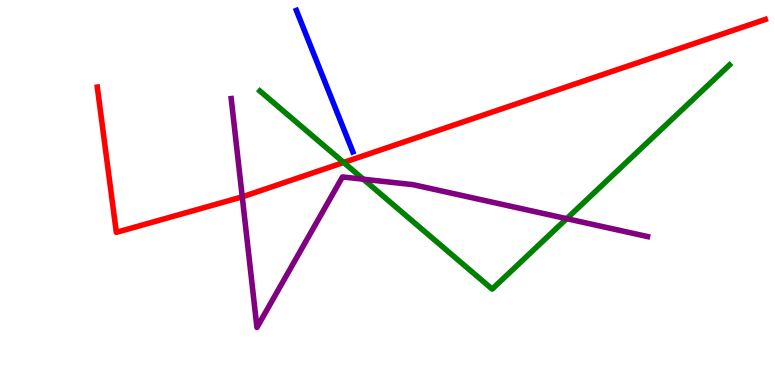[{'lines': ['blue', 'red'], 'intersections': []}, {'lines': ['green', 'red'], 'intersections': [{'x': 4.43, 'y': 5.78}]}, {'lines': ['purple', 'red'], 'intersections': [{'x': 3.13, 'y': 4.89}]}, {'lines': ['blue', 'green'], 'intersections': []}, {'lines': ['blue', 'purple'], 'intersections': []}, {'lines': ['green', 'purple'], 'intersections': [{'x': 4.69, 'y': 5.34}, {'x': 7.31, 'y': 4.32}]}]